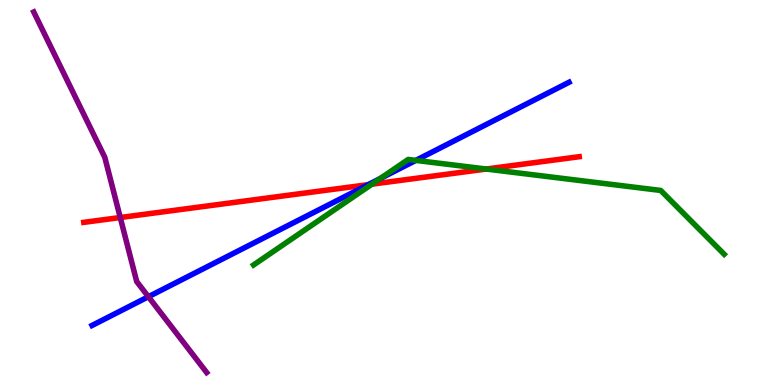[{'lines': ['blue', 'red'], 'intersections': [{'x': 4.75, 'y': 5.2}]}, {'lines': ['green', 'red'], 'intersections': [{'x': 4.8, 'y': 5.22}, {'x': 6.27, 'y': 5.61}]}, {'lines': ['purple', 'red'], 'intersections': [{'x': 1.55, 'y': 4.35}]}, {'lines': ['blue', 'green'], 'intersections': [{'x': 4.91, 'y': 5.36}, {'x': 5.37, 'y': 5.83}]}, {'lines': ['blue', 'purple'], 'intersections': [{'x': 1.91, 'y': 2.29}]}, {'lines': ['green', 'purple'], 'intersections': []}]